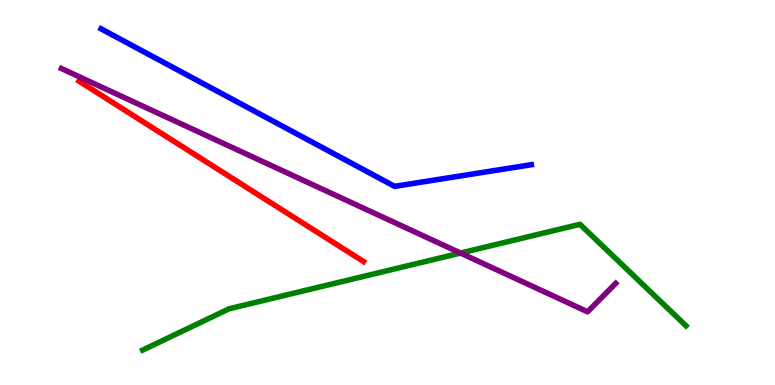[{'lines': ['blue', 'red'], 'intersections': []}, {'lines': ['green', 'red'], 'intersections': []}, {'lines': ['purple', 'red'], 'intersections': []}, {'lines': ['blue', 'green'], 'intersections': []}, {'lines': ['blue', 'purple'], 'intersections': []}, {'lines': ['green', 'purple'], 'intersections': [{'x': 5.94, 'y': 3.43}]}]